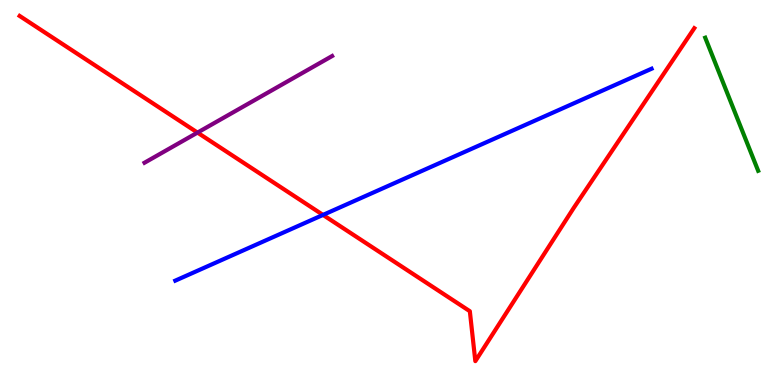[{'lines': ['blue', 'red'], 'intersections': [{'x': 4.17, 'y': 4.42}]}, {'lines': ['green', 'red'], 'intersections': []}, {'lines': ['purple', 'red'], 'intersections': [{'x': 2.55, 'y': 6.56}]}, {'lines': ['blue', 'green'], 'intersections': []}, {'lines': ['blue', 'purple'], 'intersections': []}, {'lines': ['green', 'purple'], 'intersections': []}]